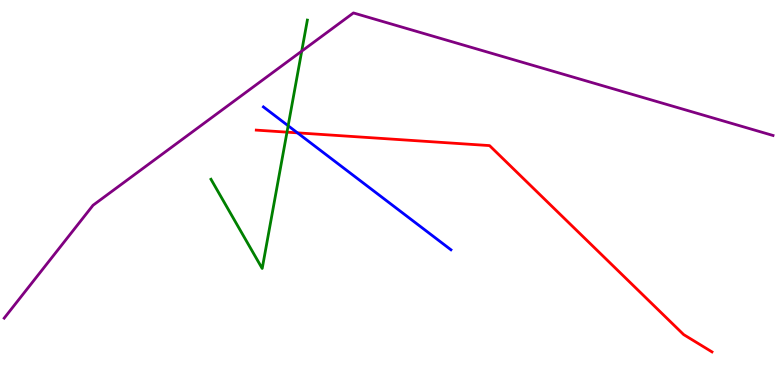[{'lines': ['blue', 'red'], 'intersections': [{'x': 3.84, 'y': 6.55}]}, {'lines': ['green', 'red'], 'intersections': [{'x': 3.7, 'y': 6.57}]}, {'lines': ['purple', 'red'], 'intersections': []}, {'lines': ['blue', 'green'], 'intersections': [{'x': 3.72, 'y': 6.73}]}, {'lines': ['blue', 'purple'], 'intersections': []}, {'lines': ['green', 'purple'], 'intersections': [{'x': 3.89, 'y': 8.67}]}]